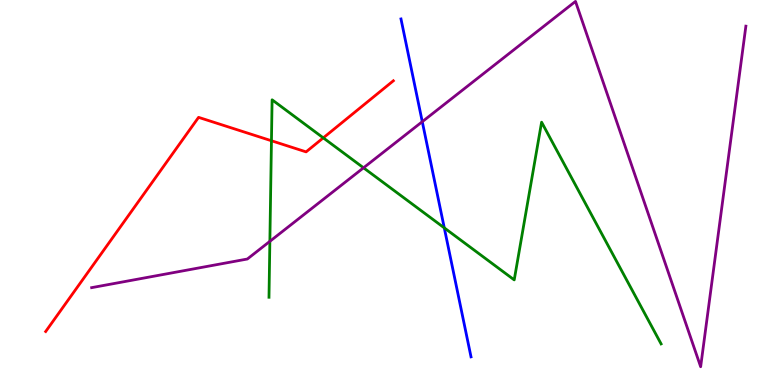[{'lines': ['blue', 'red'], 'intersections': []}, {'lines': ['green', 'red'], 'intersections': [{'x': 3.5, 'y': 6.34}, {'x': 4.17, 'y': 6.42}]}, {'lines': ['purple', 'red'], 'intersections': []}, {'lines': ['blue', 'green'], 'intersections': [{'x': 5.73, 'y': 4.08}]}, {'lines': ['blue', 'purple'], 'intersections': [{'x': 5.45, 'y': 6.84}]}, {'lines': ['green', 'purple'], 'intersections': [{'x': 3.48, 'y': 3.73}, {'x': 4.69, 'y': 5.64}]}]